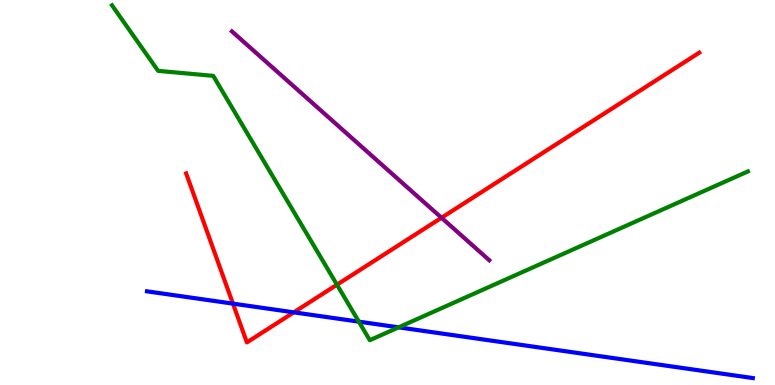[{'lines': ['blue', 'red'], 'intersections': [{'x': 3.01, 'y': 2.11}, {'x': 3.79, 'y': 1.89}]}, {'lines': ['green', 'red'], 'intersections': [{'x': 4.35, 'y': 2.6}]}, {'lines': ['purple', 'red'], 'intersections': [{'x': 5.7, 'y': 4.34}]}, {'lines': ['blue', 'green'], 'intersections': [{'x': 4.63, 'y': 1.65}, {'x': 5.14, 'y': 1.5}]}, {'lines': ['blue', 'purple'], 'intersections': []}, {'lines': ['green', 'purple'], 'intersections': []}]